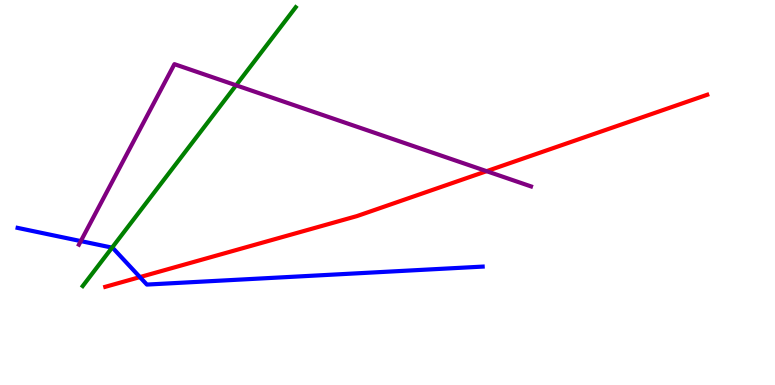[{'lines': ['blue', 'red'], 'intersections': [{'x': 1.81, 'y': 2.8}]}, {'lines': ['green', 'red'], 'intersections': []}, {'lines': ['purple', 'red'], 'intersections': [{'x': 6.28, 'y': 5.55}]}, {'lines': ['blue', 'green'], 'intersections': [{'x': 1.45, 'y': 3.57}]}, {'lines': ['blue', 'purple'], 'intersections': [{'x': 1.04, 'y': 3.74}]}, {'lines': ['green', 'purple'], 'intersections': [{'x': 3.05, 'y': 7.78}]}]